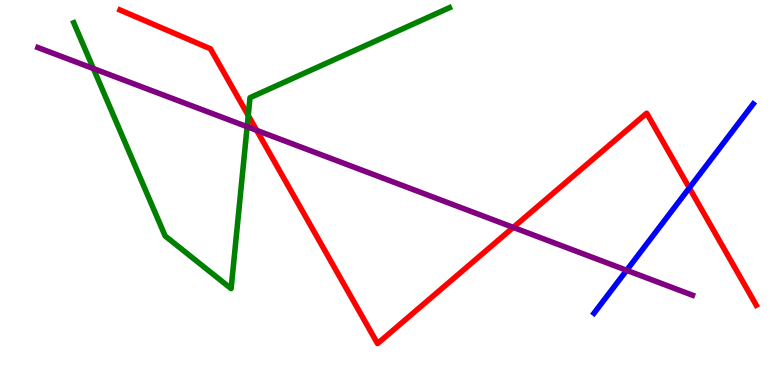[{'lines': ['blue', 'red'], 'intersections': [{'x': 8.89, 'y': 5.12}]}, {'lines': ['green', 'red'], 'intersections': [{'x': 3.2, 'y': 7.0}]}, {'lines': ['purple', 'red'], 'intersections': [{'x': 3.31, 'y': 6.61}, {'x': 6.62, 'y': 4.09}]}, {'lines': ['blue', 'green'], 'intersections': []}, {'lines': ['blue', 'purple'], 'intersections': [{'x': 8.09, 'y': 2.98}]}, {'lines': ['green', 'purple'], 'intersections': [{'x': 1.21, 'y': 8.22}, {'x': 3.19, 'y': 6.71}]}]